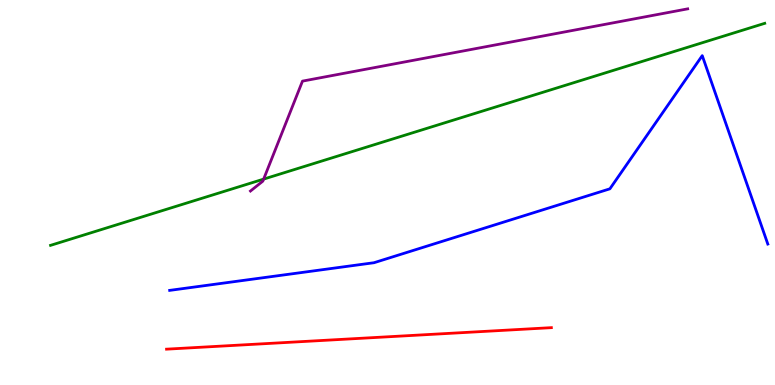[{'lines': ['blue', 'red'], 'intersections': []}, {'lines': ['green', 'red'], 'intersections': []}, {'lines': ['purple', 'red'], 'intersections': []}, {'lines': ['blue', 'green'], 'intersections': []}, {'lines': ['blue', 'purple'], 'intersections': []}, {'lines': ['green', 'purple'], 'intersections': [{'x': 3.4, 'y': 5.35}]}]